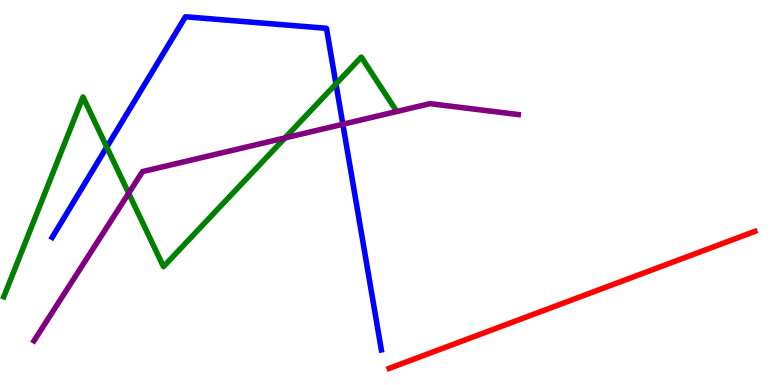[{'lines': ['blue', 'red'], 'intersections': []}, {'lines': ['green', 'red'], 'intersections': []}, {'lines': ['purple', 'red'], 'intersections': []}, {'lines': ['blue', 'green'], 'intersections': [{'x': 1.38, 'y': 6.18}, {'x': 4.34, 'y': 7.82}]}, {'lines': ['blue', 'purple'], 'intersections': [{'x': 4.42, 'y': 6.77}]}, {'lines': ['green', 'purple'], 'intersections': [{'x': 1.66, 'y': 4.98}, {'x': 3.68, 'y': 6.42}]}]